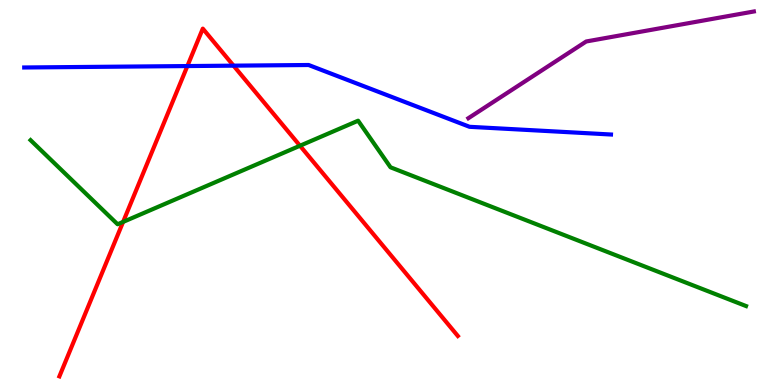[{'lines': ['blue', 'red'], 'intersections': [{'x': 2.42, 'y': 8.28}, {'x': 3.01, 'y': 8.29}]}, {'lines': ['green', 'red'], 'intersections': [{'x': 1.59, 'y': 4.24}, {'x': 3.87, 'y': 6.21}]}, {'lines': ['purple', 'red'], 'intersections': []}, {'lines': ['blue', 'green'], 'intersections': []}, {'lines': ['blue', 'purple'], 'intersections': []}, {'lines': ['green', 'purple'], 'intersections': []}]